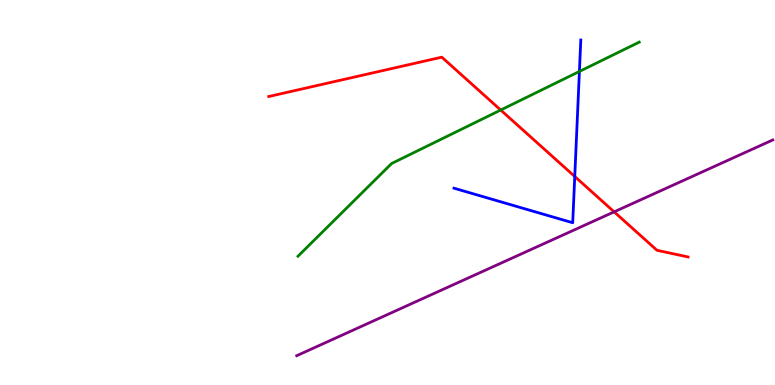[{'lines': ['blue', 'red'], 'intersections': [{'x': 7.42, 'y': 5.42}]}, {'lines': ['green', 'red'], 'intersections': [{'x': 6.46, 'y': 7.14}]}, {'lines': ['purple', 'red'], 'intersections': [{'x': 7.92, 'y': 4.5}]}, {'lines': ['blue', 'green'], 'intersections': [{'x': 7.48, 'y': 8.14}]}, {'lines': ['blue', 'purple'], 'intersections': []}, {'lines': ['green', 'purple'], 'intersections': []}]